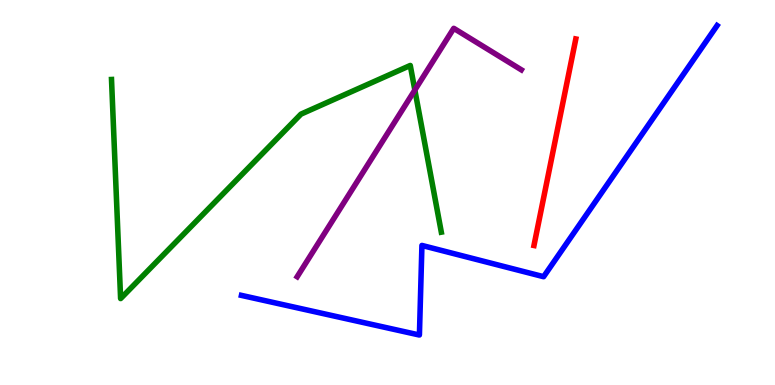[{'lines': ['blue', 'red'], 'intersections': []}, {'lines': ['green', 'red'], 'intersections': []}, {'lines': ['purple', 'red'], 'intersections': []}, {'lines': ['blue', 'green'], 'intersections': []}, {'lines': ['blue', 'purple'], 'intersections': []}, {'lines': ['green', 'purple'], 'intersections': [{'x': 5.35, 'y': 7.66}]}]